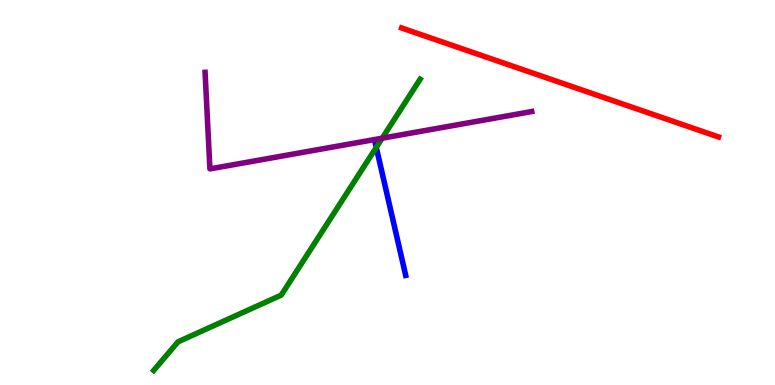[{'lines': ['blue', 'red'], 'intersections': []}, {'lines': ['green', 'red'], 'intersections': []}, {'lines': ['purple', 'red'], 'intersections': []}, {'lines': ['blue', 'green'], 'intersections': [{'x': 4.85, 'y': 6.17}]}, {'lines': ['blue', 'purple'], 'intersections': []}, {'lines': ['green', 'purple'], 'intersections': [{'x': 4.93, 'y': 6.41}]}]